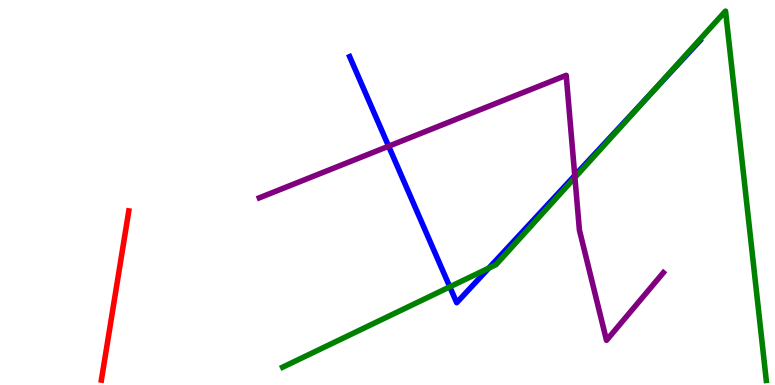[{'lines': ['blue', 'red'], 'intersections': []}, {'lines': ['green', 'red'], 'intersections': []}, {'lines': ['purple', 'red'], 'intersections': []}, {'lines': ['blue', 'green'], 'intersections': [{'x': 5.8, 'y': 2.55}, {'x': 6.31, 'y': 3.04}, {'x': 8.42, 'y': 7.61}]}, {'lines': ['blue', 'purple'], 'intersections': [{'x': 5.01, 'y': 6.2}, {'x': 7.42, 'y': 5.44}]}, {'lines': ['green', 'purple'], 'intersections': [{'x': 7.42, 'y': 5.39}]}]